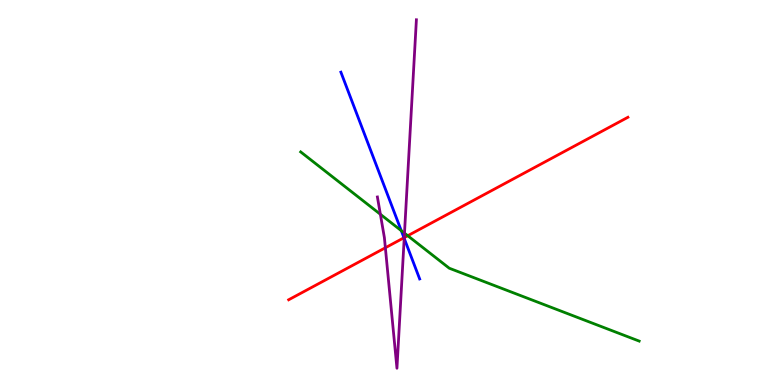[{'lines': ['blue', 'red'], 'intersections': [{'x': 5.21, 'y': 3.82}]}, {'lines': ['green', 'red'], 'intersections': [{'x': 5.26, 'y': 3.88}]}, {'lines': ['purple', 'red'], 'intersections': [{'x': 4.97, 'y': 3.56}, {'x': 5.22, 'y': 3.83}]}, {'lines': ['blue', 'green'], 'intersections': [{'x': 5.18, 'y': 4.01}]}, {'lines': ['blue', 'purple'], 'intersections': [{'x': 5.22, 'y': 3.81}]}, {'lines': ['green', 'purple'], 'intersections': [{'x': 4.91, 'y': 4.43}, {'x': 5.22, 'y': 3.94}]}]